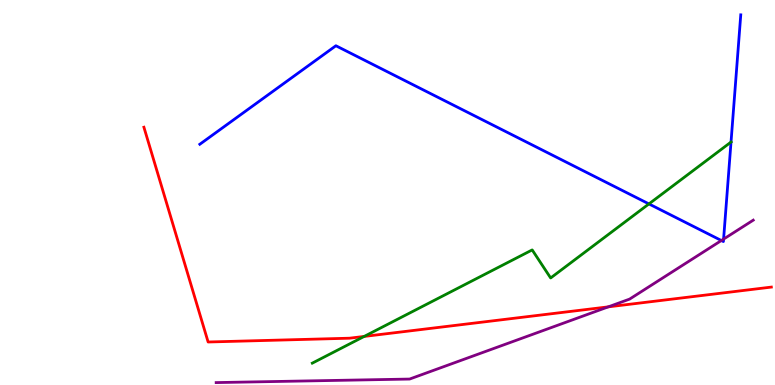[{'lines': ['blue', 'red'], 'intersections': []}, {'lines': ['green', 'red'], 'intersections': [{'x': 4.7, 'y': 1.26}]}, {'lines': ['purple', 'red'], 'intersections': [{'x': 7.85, 'y': 2.03}]}, {'lines': ['blue', 'green'], 'intersections': [{'x': 8.37, 'y': 4.7}, {'x': 9.43, 'y': 6.31}]}, {'lines': ['blue', 'purple'], 'intersections': [{'x': 9.31, 'y': 3.75}, {'x': 9.34, 'y': 3.79}]}, {'lines': ['green', 'purple'], 'intersections': []}]